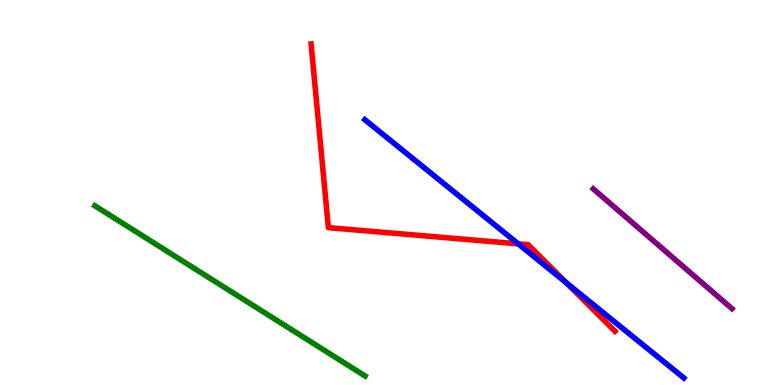[{'lines': ['blue', 'red'], 'intersections': [{'x': 6.69, 'y': 3.67}, {'x': 7.31, 'y': 2.65}]}, {'lines': ['green', 'red'], 'intersections': []}, {'lines': ['purple', 'red'], 'intersections': []}, {'lines': ['blue', 'green'], 'intersections': []}, {'lines': ['blue', 'purple'], 'intersections': []}, {'lines': ['green', 'purple'], 'intersections': []}]